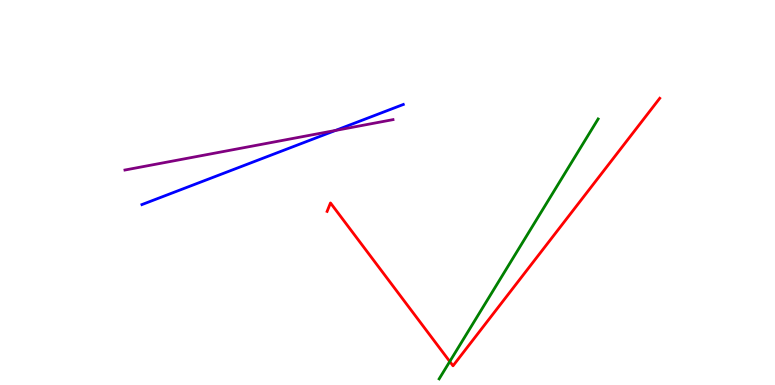[{'lines': ['blue', 'red'], 'intersections': []}, {'lines': ['green', 'red'], 'intersections': [{'x': 5.8, 'y': 0.61}]}, {'lines': ['purple', 'red'], 'intersections': []}, {'lines': ['blue', 'green'], 'intersections': []}, {'lines': ['blue', 'purple'], 'intersections': [{'x': 4.33, 'y': 6.61}]}, {'lines': ['green', 'purple'], 'intersections': []}]